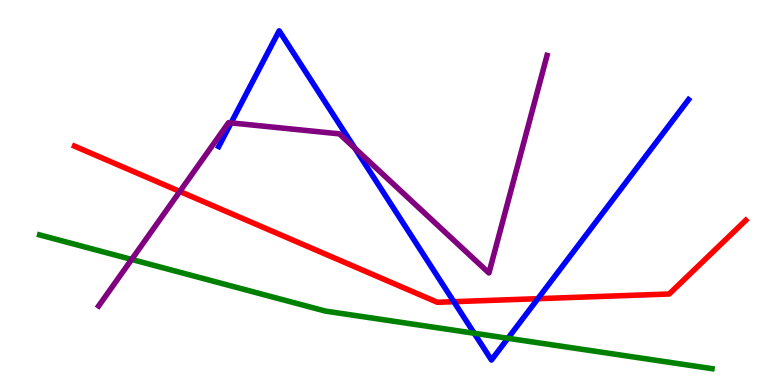[{'lines': ['blue', 'red'], 'intersections': [{'x': 5.86, 'y': 2.16}, {'x': 6.94, 'y': 2.24}]}, {'lines': ['green', 'red'], 'intersections': []}, {'lines': ['purple', 'red'], 'intersections': [{'x': 2.32, 'y': 5.03}]}, {'lines': ['blue', 'green'], 'intersections': [{'x': 6.12, 'y': 1.34}, {'x': 6.55, 'y': 1.21}]}, {'lines': ['blue', 'purple'], 'intersections': [{'x': 2.98, 'y': 6.81}, {'x': 4.58, 'y': 6.15}]}, {'lines': ['green', 'purple'], 'intersections': [{'x': 1.7, 'y': 3.26}]}]